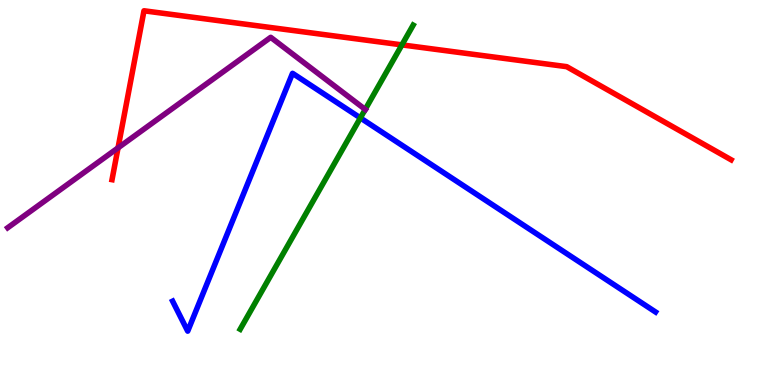[{'lines': ['blue', 'red'], 'intersections': []}, {'lines': ['green', 'red'], 'intersections': [{'x': 5.19, 'y': 8.83}]}, {'lines': ['purple', 'red'], 'intersections': [{'x': 1.52, 'y': 6.16}]}, {'lines': ['blue', 'green'], 'intersections': [{'x': 4.65, 'y': 6.94}]}, {'lines': ['blue', 'purple'], 'intersections': []}, {'lines': ['green', 'purple'], 'intersections': [{'x': 4.71, 'y': 7.16}]}]